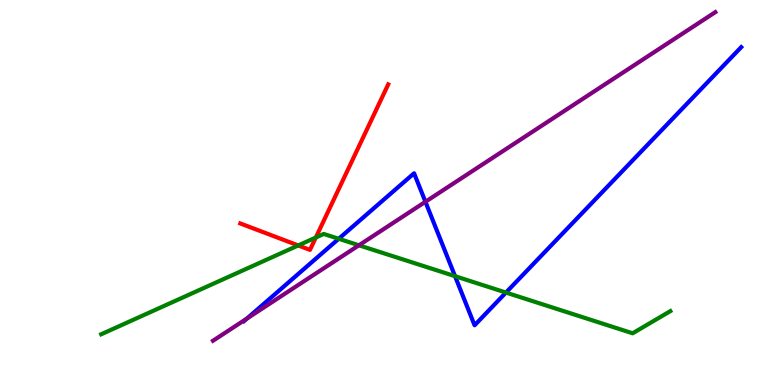[{'lines': ['blue', 'red'], 'intersections': []}, {'lines': ['green', 'red'], 'intersections': [{'x': 3.85, 'y': 3.62}, {'x': 4.07, 'y': 3.83}]}, {'lines': ['purple', 'red'], 'intersections': []}, {'lines': ['blue', 'green'], 'intersections': [{'x': 4.37, 'y': 3.8}, {'x': 5.87, 'y': 2.83}, {'x': 6.53, 'y': 2.4}]}, {'lines': ['blue', 'purple'], 'intersections': [{'x': 3.19, 'y': 1.73}, {'x': 5.49, 'y': 4.76}]}, {'lines': ['green', 'purple'], 'intersections': [{'x': 4.63, 'y': 3.63}]}]